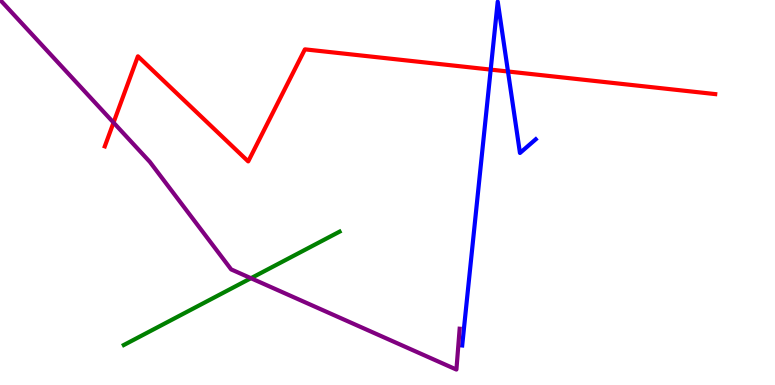[{'lines': ['blue', 'red'], 'intersections': [{'x': 6.33, 'y': 8.19}, {'x': 6.55, 'y': 8.14}]}, {'lines': ['green', 'red'], 'intersections': []}, {'lines': ['purple', 'red'], 'intersections': [{'x': 1.46, 'y': 6.82}]}, {'lines': ['blue', 'green'], 'intersections': []}, {'lines': ['blue', 'purple'], 'intersections': []}, {'lines': ['green', 'purple'], 'intersections': [{'x': 3.24, 'y': 2.77}]}]